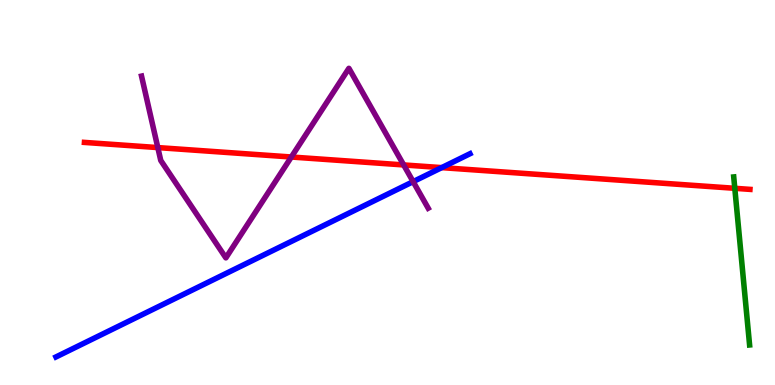[{'lines': ['blue', 'red'], 'intersections': [{'x': 5.7, 'y': 5.65}]}, {'lines': ['green', 'red'], 'intersections': [{'x': 9.48, 'y': 5.11}]}, {'lines': ['purple', 'red'], 'intersections': [{'x': 2.04, 'y': 6.17}, {'x': 3.76, 'y': 5.92}, {'x': 5.21, 'y': 5.72}]}, {'lines': ['blue', 'green'], 'intersections': []}, {'lines': ['blue', 'purple'], 'intersections': [{'x': 5.33, 'y': 5.28}]}, {'lines': ['green', 'purple'], 'intersections': []}]